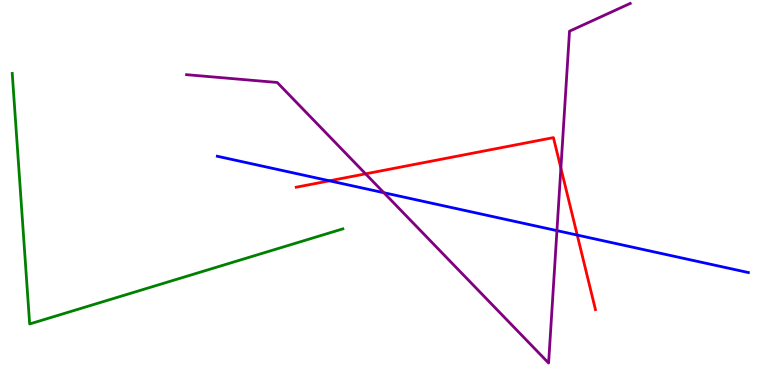[{'lines': ['blue', 'red'], 'intersections': [{'x': 4.25, 'y': 5.3}, {'x': 7.45, 'y': 3.89}]}, {'lines': ['green', 'red'], 'intersections': []}, {'lines': ['purple', 'red'], 'intersections': [{'x': 4.72, 'y': 5.48}, {'x': 7.24, 'y': 5.63}]}, {'lines': ['blue', 'green'], 'intersections': []}, {'lines': ['blue', 'purple'], 'intersections': [{'x': 4.95, 'y': 4.99}, {'x': 7.19, 'y': 4.01}]}, {'lines': ['green', 'purple'], 'intersections': []}]